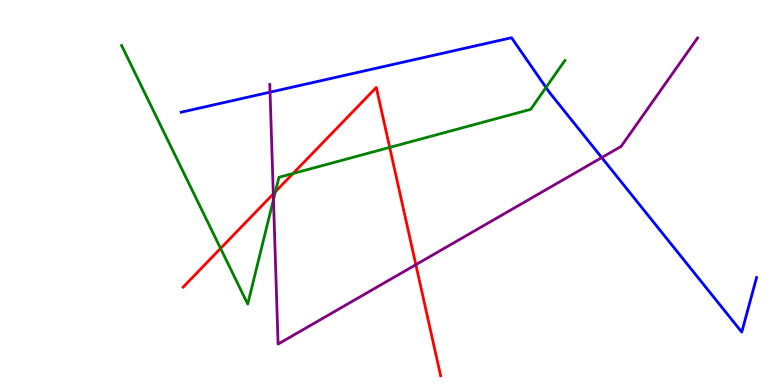[{'lines': ['blue', 'red'], 'intersections': []}, {'lines': ['green', 'red'], 'intersections': [{'x': 2.85, 'y': 3.55}, {'x': 3.55, 'y': 5.02}, {'x': 3.78, 'y': 5.49}, {'x': 5.03, 'y': 6.17}]}, {'lines': ['purple', 'red'], 'intersections': [{'x': 3.53, 'y': 4.96}, {'x': 5.37, 'y': 3.13}]}, {'lines': ['blue', 'green'], 'intersections': [{'x': 7.05, 'y': 7.73}]}, {'lines': ['blue', 'purple'], 'intersections': [{'x': 3.48, 'y': 7.61}, {'x': 7.76, 'y': 5.91}]}, {'lines': ['green', 'purple'], 'intersections': [{'x': 3.53, 'y': 4.82}]}]